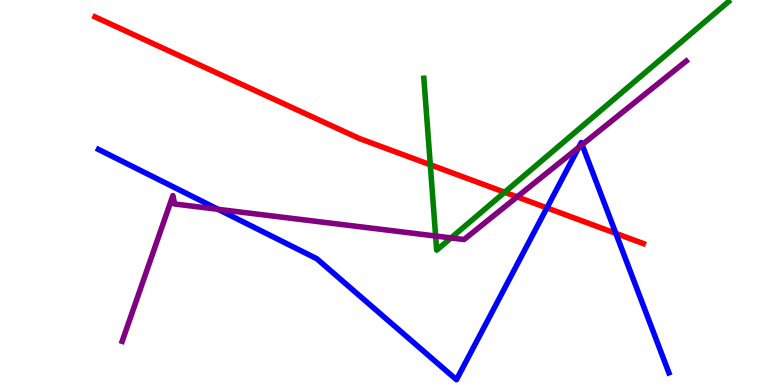[{'lines': ['blue', 'red'], 'intersections': [{'x': 7.06, 'y': 4.6}, {'x': 7.95, 'y': 3.94}]}, {'lines': ['green', 'red'], 'intersections': [{'x': 5.55, 'y': 5.72}, {'x': 6.51, 'y': 5.01}]}, {'lines': ['purple', 'red'], 'intersections': [{'x': 6.67, 'y': 4.89}]}, {'lines': ['blue', 'green'], 'intersections': []}, {'lines': ['blue', 'purple'], 'intersections': [{'x': 2.81, 'y': 4.56}, {'x': 7.47, 'y': 6.17}, {'x': 7.51, 'y': 6.24}]}, {'lines': ['green', 'purple'], 'intersections': [{'x': 5.62, 'y': 3.87}, {'x': 5.82, 'y': 3.82}]}]